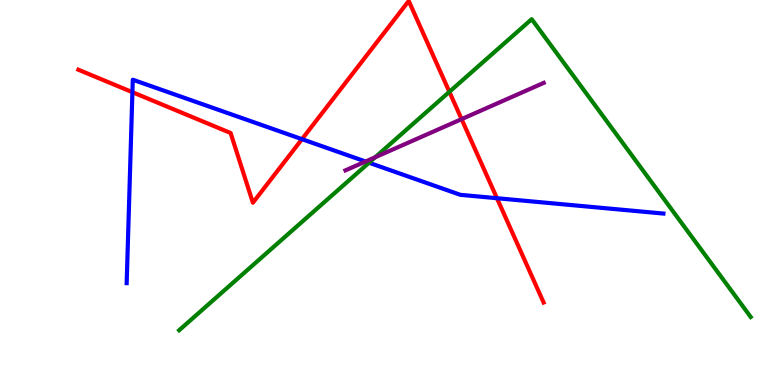[{'lines': ['blue', 'red'], 'intersections': [{'x': 1.71, 'y': 7.61}, {'x': 3.9, 'y': 6.39}, {'x': 6.41, 'y': 4.85}]}, {'lines': ['green', 'red'], 'intersections': [{'x': 5.8, 'y': 7.62}]}, {'lines': ['purple', 'red'], 'intersections': [{'x': 5.96, 'y': 6.91}]}, {'lines': ['blue', 'green'], 'intersections': [{'x': 4.76, 'y': 5.77}]}, {'lines': ['blue', 'purple'], 'intersections': [{'x': 4.72, 'y': 5.8}]}, {'lines': ['green', 'purple'], 'intersections': [{'x': 4.84, 'y': 5.92}]}]